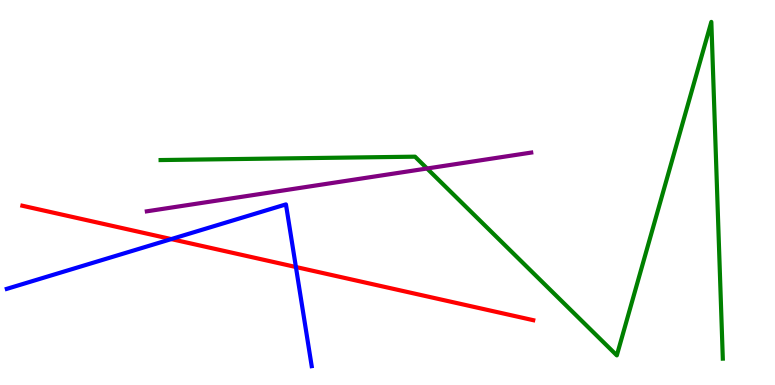[{'lines': ['blue', 'red'], 'intersections': [{'x': 2.21, 'y': 3.79}, {'x': 3.82, 'y': 3.06}]}, {'lines': ['green', 'red'], 'intersections': []}, {'lines': ['purple', 'red'], 'intersections': []}, {'lines': ['blue', 'green'], 'intersections': []}, {'lines': ['blue', 'purple'], 'intersections': []}, {'lines': ['green', 'purple'], 'intersections': [{'x': 5.51, 'y': 5.62}]}]